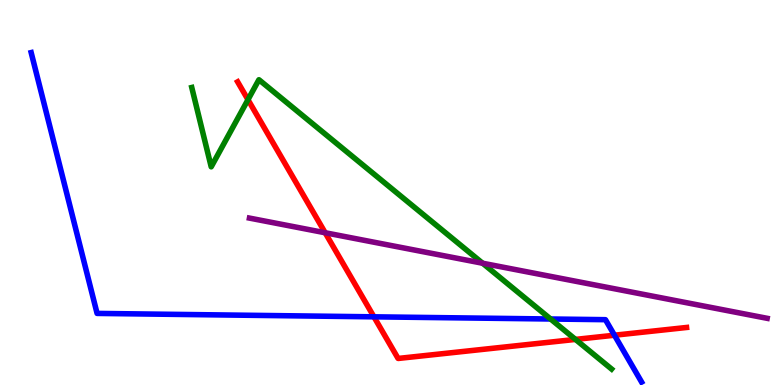[{'lines': ['blue', 'red'], 'intersections': [{'x': 4.83, 'y': 1.77}, {'x': 7.93, 'y': 1.29}]}, {'lines': ['green', 'red'], 'intersections': [{'x': 3.2, 'y': 7.41}, {'x': 7.43, 'y': 1.18}]}, {'lines': ['purple', 'red'], 'intersections': [{'x': 4.2, 'y': 3.95}]}, {'lines': ['blue', 'green'], 'intersections': [{'x': 7.1, 'y': 1.71}]}, {'lines': ['blue', 'purple'], 'intersections': []}, {'lines': ['green', 'purple'], 'intersections': [{'x': 6.23, 'y': 3.16}]}]